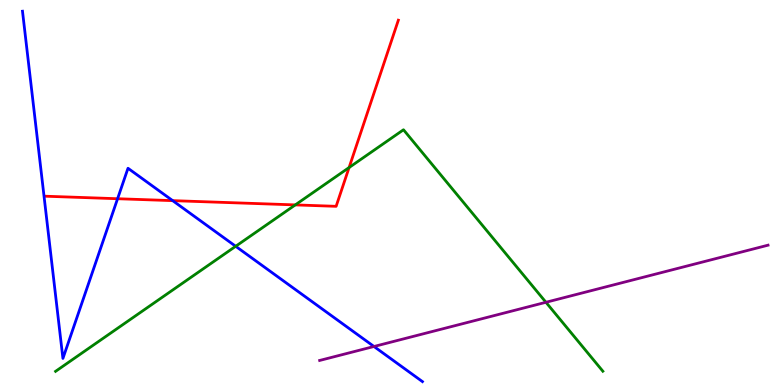[{'lines': ['blue', 'red'], 'intersections': [{'x': 1.52, 'y': 4.84}, {'x': 2.23, 'y': 4.79}]}, {'lines': ['green', 'red'], 'intersections': [{'x': 3.81, 'y': 4.68}, {'x': 4.5, 'y': 5.65}]}, {'lines': ['purple', 'red'], 'intersections': []}, {'lines': ['blue', 'green'], 'intersections': [{'x': 3.04, 'y': 3.6}]}, {'lines': ['blue', 'purple'], 'intersections': [{'x': 4.83, 'y': 1.0}]}, {'lines': ['green', 'purple'], 'intersections': [{'x': 7.04, 'y': 2.15}]}]